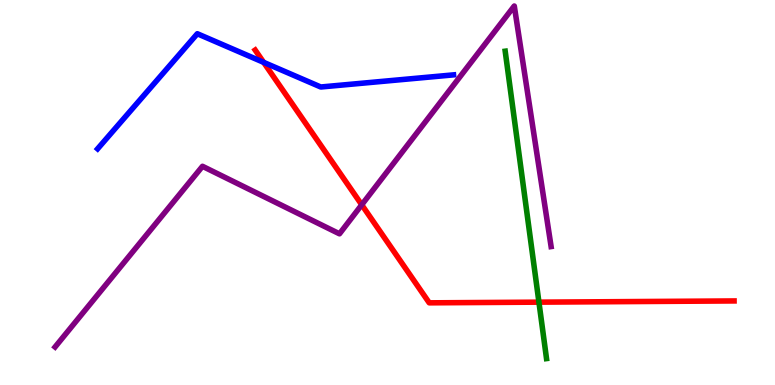[{'lines': ['blue', 'red'], 'intersections': [{'x': 3.4, 'y': 8.38}]}, {'lines': ['green', 'red'], 'intersections': [{'x': 6.95, 'y': 2.15}]}, {'lines': ['purple', 'red'], 'intersections': [{'x': 4.67, 'y': 4.68}]}, {'lines': ['blue', 'green'], 'intersections': []}, {'lines': ['blue', 'purple'], 'intersections': []}, {'lines': ['green', 'purple'], 'intersections': []}]